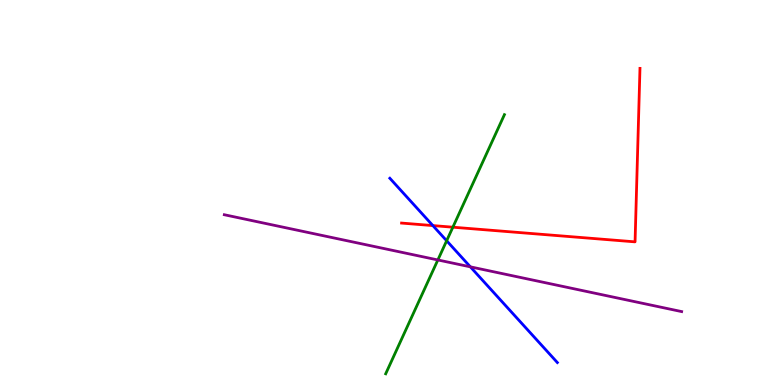[{'lines': ['blue', 'red'], 'intersections': [{'x': 5.59, 'y': 4.14}]}, {'lines': ['green', 'red'], 'intersections': [{'x': 5.84, 'y': 4.1}]}, {'lines': ['purple', 'red'], 'intersections': []}, {'lines': ['blue', 'green'], 'intersections': [{'x': 5.76, 'y': 3.75}]}, {'lines': ['blue', 'purple'], 'intersections': [{'x': 6.07, 'y': 3.07}]}, {'lines': ['green', 'purple'], 'intersections': [{'x': 5.65, 'y': 3.25}]}]